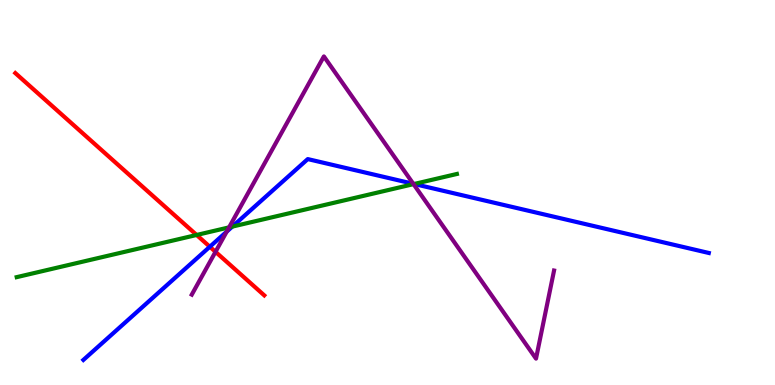[{'lines': ['blue', 'red'], 'intersections': [{'x': 2.71, 'y': 3.59}]}, {'lines': ['green', 'red'], 'intersections': [{'x': 2.54, 'y': 3.9}]}, {'lines': ['purple', 'red'], 'intersections': [{'x': 2.78, 'y': 3.46}]}, {'lines': ['blue', 'green'], 'intersections': [{'x': 3.0, 'y': 4.11}, {'x': 5.34, 'y': 5.22}]}, {'lines': ['blue', 'purple'], 'intersections': [{'x': 2.93, 'y': 3.98}, {'x': 5.33, 'y': 5.23}]}, {'lines': ['green', 'purple'], 'intersections': [{'x': 2.96, 'y': 4.09}, {'x': 5.34, 'y': 5.22}]}]